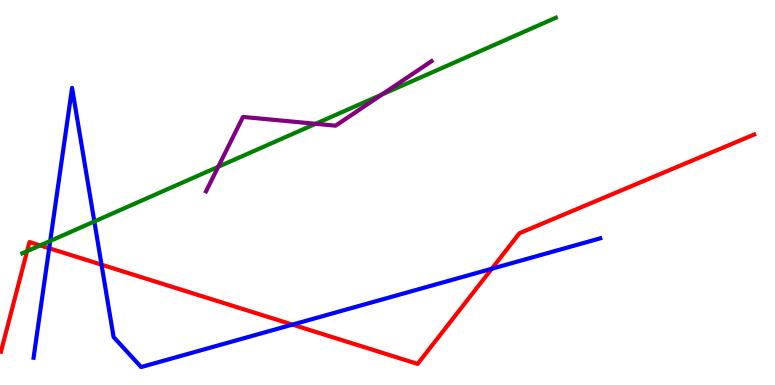[{'lines': ['blue', 'red'], 'intersections': [{'x': 0.635, 'y': 3.55}, {'x': 1.31, 'y': 3.13}, {'x': 3.77, 'y': 1.57}, {'x': 6.35, 'y': 3.02}]}, {'lines': ['green', 'red'], 'intersections': [{'x': 0.35, 'y': 3.48}, {'x': 0.518, 'y': 3.63}]}, {'lines': ['purple', 'red'], 'intersections': []}, {'lines': ['blue', 'green'], 'intersections': [{'x': 0.648, 'y': 3.74}, {'x': 1.22, 'y': 4.25}]}, {'lines': ['blue', 'purple'], 'intersections': []}, {'lines': ['green', 'purple'], 'intersections': [{'x': 2.82, 'y': 5.67}, {'x': 4.07, 'y': 6.78}, {'x': 4.93, 'y': 7.55}]}]